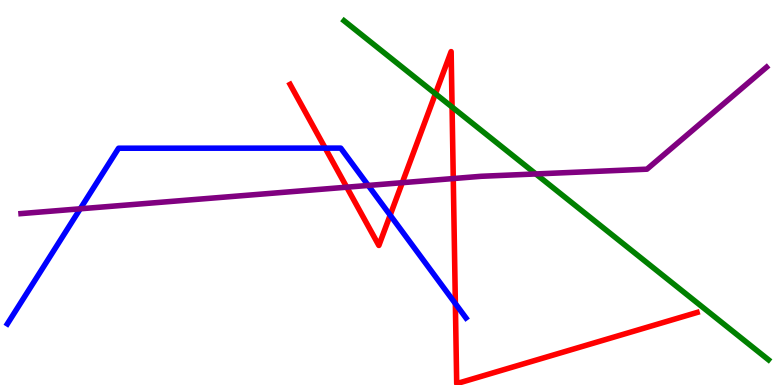[{'lines': ['blue', 'red'], 'intersections': [{'x': 4.2, 'y': 6.15}, {'x': 5.03, 'y': 4.41}, {'x': 5.88, 'y': 2.11}]}, {'lines': ['green', 'red'], 'intersections': [{'x': 5.62, 'y': 7.57}, {'x': 5.83, 'y': 7.22}]}, {'lines': ['purple', 'red'], 'intersections': [{'x': 4.47, 'y': 5.14}, {'x': 5.19, 'y': 5.25}, {'x': 5.85, 'y': 5.36}]}, {'lines': ['blue', 'green'], 'intersections': []}, {'lines': ['blue', 'purple'], 'intersections': [{'x': 1.04, 'y': 4.58}, {'x': 4.75, 'y': 5.18}]}, {'lines': ['green', 'purple'], 'intersections': [{'x': 6.91, 'y': 5.48}]}]